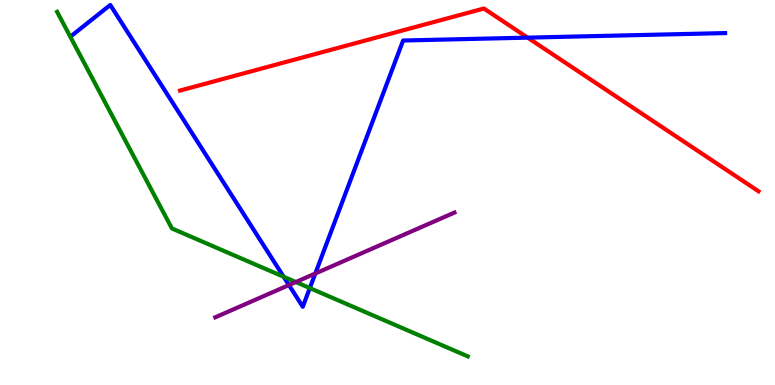[{'lines': ['blue', 'red'], 'intersections': [{'x': 6.81, 'y': 9.02}]}, {'lines': ['green', 'red'], 'intersections': []}, {'lines': ['purple', 'red'], 'intersections': []}, {'lines': ['blue', 'green'], 'intersections': [{'x': 3.66, 'y': 2.81}, {'x': 4.0, 'y': 2.52}]}, {'lines': ['blue', 'purple'], 'intersections': [{'x': 3.73, 'y': 2.6}, {'x': 4.07, 'y': 2.9}]}, {'lines': ['green', 'purple'], 'intersections': [{'x': 3.82, 'y': 2.67}]}]